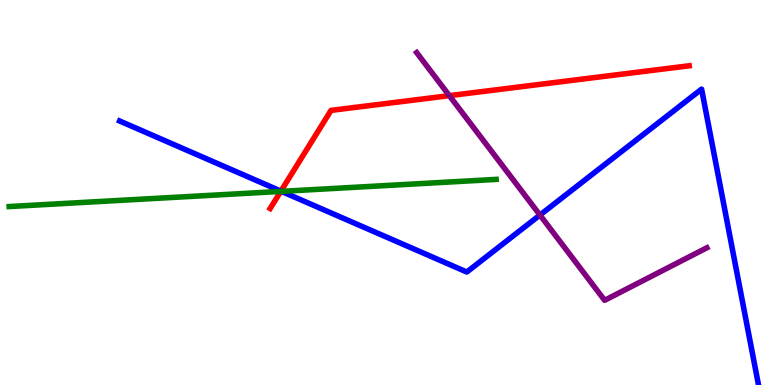[{'lines': ['blue', 'red'], 'intersections': [{'x': 3.62, 'y': 5.04}]}, {'lines': ['green', 'red'], 'intersections': [{'x': 3.62, 'y': 5.03}]}, {'lines': ['purple', 'red'], 'intersections': [{'x': 5.8, 'y': 7.52}]}, {'lines': ['blue', 'green'], 'intersections': [{'x': 3.63, 'y': 5.03}]}, {'lines': ['blue', 'purple'], 'intersections': [{'x': 6.97, 'y': 4.41}]}, {'lines': ['green', 'purple'], 'intersections': []}]